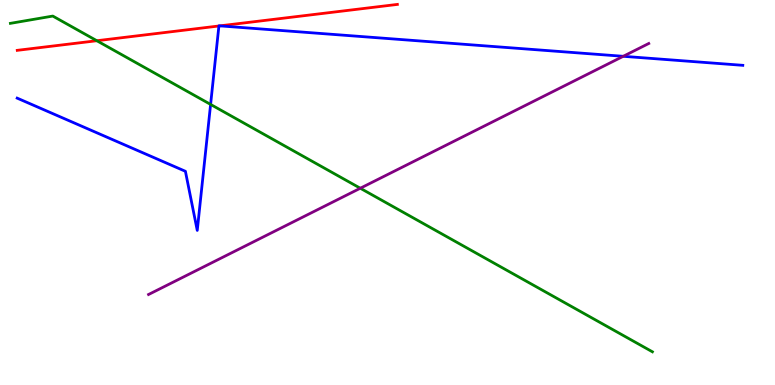[{'lines': ['blue', 'red'], 'intersections': [{'x': 2.82, 'y': 9.33}, {'x': 2.84, 'y': 9.33}]}, {'lines': ['green', 'red'], 'intersections': [{'x': 1.25, 'y': 8.94}]}, {'lines': ['purple', 'red'], 'intersections': []}, {'lines': ['blue', 'green'], 'intersections': [{'x': 2.72, 'y': 7.29}]}, {'lines': ['blue', 'purple'], 'intersections': [{'x': 8.04, 'y': 8.54}]}, {'lines': ['green', 'purple'], 'intersections': [{'x': 4.65, 'y': 5.11}]}]